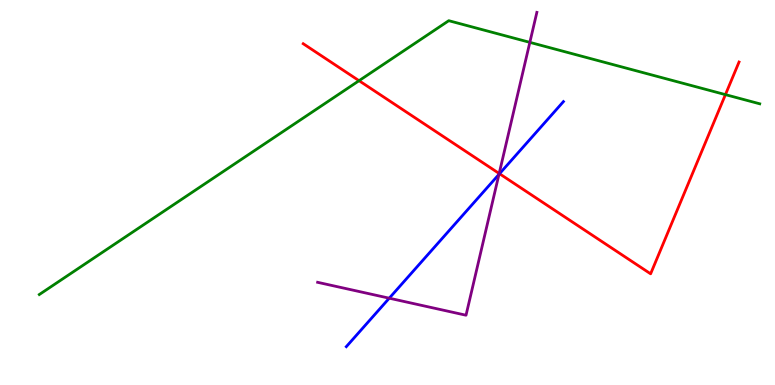[{'lines': ['blue', 'red'], 'intersections': [{'x': 6.45, 'y': 5.49}]}, {'lines': ['green', 'red'], 'intersections': [{'x': 4.63, 'y': 7.9}, {'x': 9.36, 'y': 7.54}]}, {'lines': ['purple', 'red'], 'intersections': [{'x': 6.44, 'y': 5.49}]}, {'lines': ['blue', 'green'], 'intersections': []}, {'lines': ['blue', 'purple'], 'intersections': [{'x': 5.02, 'y': 2.25}, {'x': 6.44, 'y': 5.47}]}, {'lines': ['green', 'purple'], 'intersections': [{'x': 6.84, 'y': 8.9}]}]